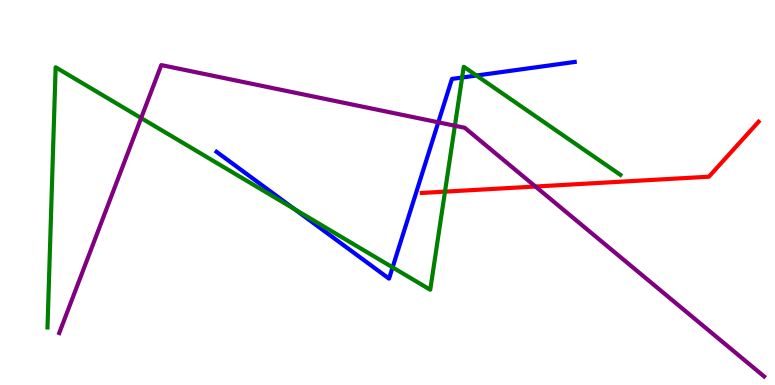[{'lines': ['blue', 'red'], 'intersections': []}, {'lines': ['green', 'red'], 'intersections': [{'x': 5.74, 'y': 5.02}]}, {'lines': ['purple', 'red'], 'intersections': [{'x': 6.91, 'y': 5.16}]}, {'lines': ['blue', 'green'], 'intersections': [{'x': 3.8, 'y': 4.57}, {'x': 5.07, 'y': 3.06}, {'x': 5.96, 'y': 7.99}, {'x': 6.15, 'y': 8.04}]}, {'lines': ['blue', 'purple'], 'intersections': [{'x': 5.66, 'y': 6.82}]}, {'lines': ['green', 'purple'], 'intersections': [{'x': 1.82, 'y': 6.93}, {'x': 5.87, 'y': 6.73}]}]